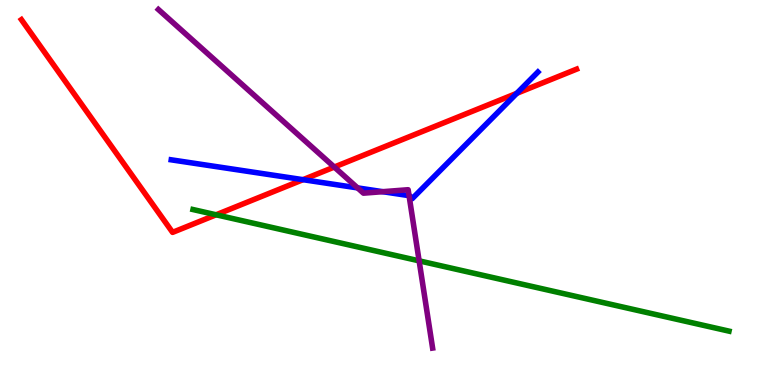[{'lines': ['blue', 'red'], 'intersections': [{'x': 3.91, 'y': 5.33}, {'x': 6.67, 'y': 7.58}]}, {'lines': ['green', 'red'], 'intersections': [{'x': 2.79, 'y': 4.42}]}, {'lines': ['purple', 'red'], 'intersections': [{'x': 4.31, 'y': 5.66}]}, {'lines': ['blue', 'green'], 'intersections': []}, {'lines': ['blue', 'purple'], 'intersections': [{'x': 4.61, 'y': 5.12}, {'x': 4.94, 'y': 5.02}, {'x': 5.28, 'y': 4.92}]}, {'lines': ['green', 'purple'], 'intersections': [{'x': 5.41, 'y': 3.22}]}]